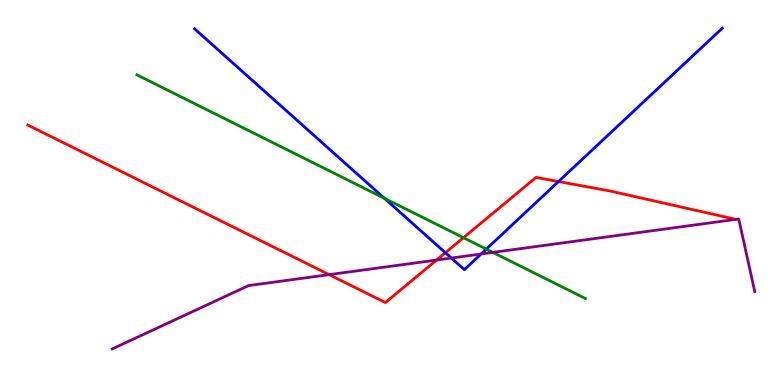[{'lines': ['blue', 'red'], 'intersections': [{'x': 5.75, 'y': 3.44}, {'x': 7.21, 'y': 5.28}]}, {'lines': ['green', 'red'], 'intersections': [{'x': 5.98, 'y': 3.83}]}, {'lines': ['purple', 'red'], 'intersections': [{'x': 4.25, 'y': 2.87}, {'x': 5.63, 'y': 3.25}]}, {'lines': ['blue', 'green'], 'intersections': [{'x': 4.96, 'y': 4.85}, {'x': 6.27, 'y': 3.53}]}, {'lines': ['blue', 'purple'], 'intersections': [{'x': 5.82, 'y': 3.3}, {'x': 6.21, 'y': 3.4}]}, {'lines': ['green', 'purple'], 'intersections': [{'x': 6.36, 'y': 3.44}]}]